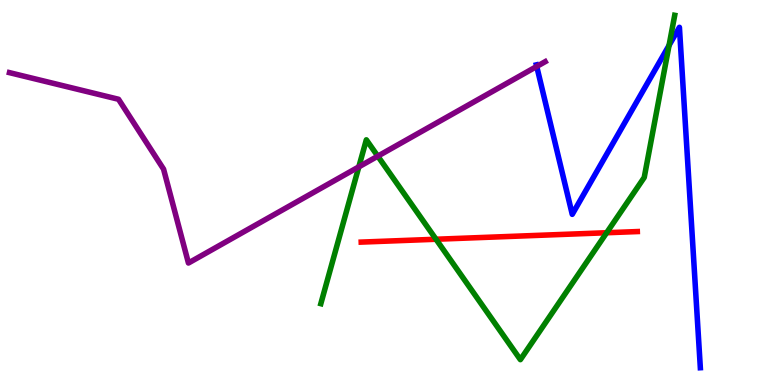[{'lines': ['blue', 'red'], 'intersections': []}, {'lines': ['green', 'red'], 'intersections': [{'x': 5.63, 'y': 3.79}, {'x': 7.83, 'y': 3.95}]}, {'lines': ['purple', 'red'], 'intersections': []}, {'lines': ['blue', 'green'], 'intersections': [{'x': 8.63, 'y': 8.82}]}, {'lines': ['blue', 'purple'], 'intersections': [{'x': 6.93, 'y': 8.27}]}, {'lines': ['green', 'purple'], 'intersections': [{'x': 4.63, 'y': 5.67}, {'x': 4.87, 'y': 5.94}]}]